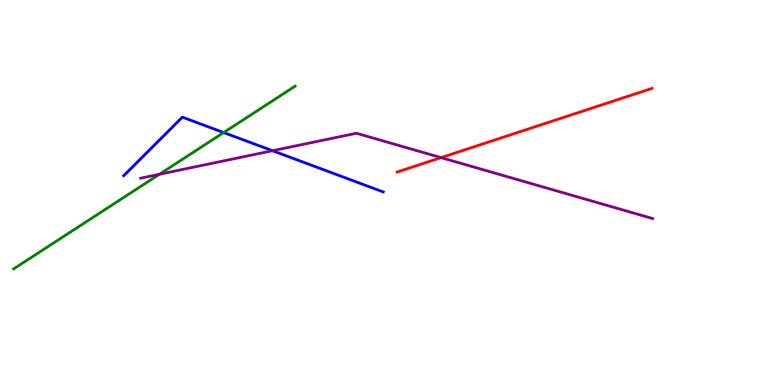[{'lines': ['blue', 'red'], 'intersections': []}, {'lines': ['green', 'red'], 'intersections': []}, {'lines': ['purple', 'red'], 'intersections': [{'x': 5.69, 'y': 5.91}]}, {'lines': ['blue', 'green'], 'intersections': [{'x': 2.89, 'y': 6.56}]}, {'lines': ['blue', 'purple'], 'intersections': [{'x': 3.52, 'y': 6.09}]}, {'lines': ['green', 'purple'], 'intersections': [{'x': 2.06, 'y': 5.47}]}]